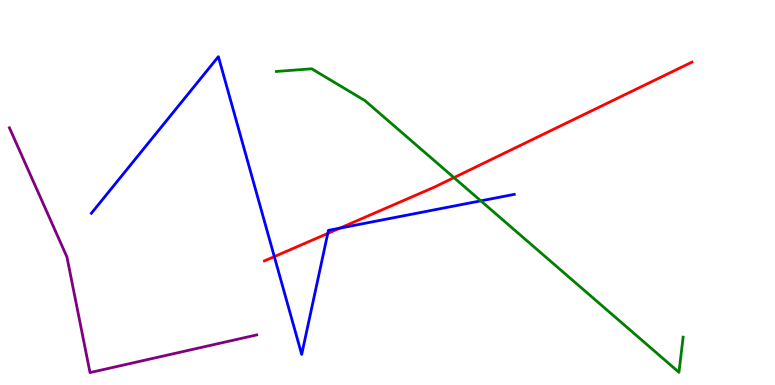[{'lines': ['blue', 'red'], 'intersections': [{'x': 3.54, 'y': 3.33}, {'x': 4.23, 'y': 3.94}, {'x': 4.39, 'y': 4.07}]}, {'lines': ['green', 'red'], 'intersections': [{'x': 5.86, 'y': 5.39}]}, {'lines': ['purple', 'red'], 'intersections': []}, {'lines': ['blue', 'green'], 'intersections': [{'x': 6.2, 'y': 4.78}]}, {'lines': ['blue', 'purple'], 'intersections': []}, {'lines': ['green', 'purple'], 'intersections': []}]